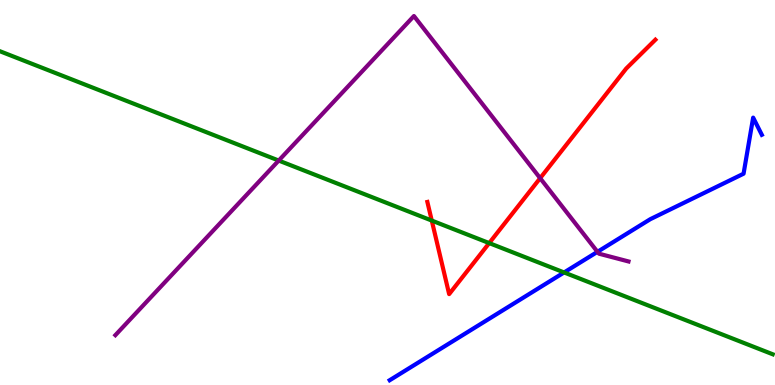[{'lines': ['blue', 'red'], 'intersections': []}, {'lines': ['green', 'red'], 'intersections': [{'x': 5.57, 'y': 4.27}, {'x': 6.31, 'y': 3.69}]}, {'lines': ['purple', 'red'], 'intersections': [{'x': 6.97, 'y': 5.37}]}, {'lines': ['blue', 'green'], 'intersections': [{'x': 7.28, 'y': 2.92}]}, {'lines': ['blue', 'purple'], 'intersections': [{'x': 7.71, 'y': 3.46}]}, {'lines': ['green', 'purple'], 'intersections': [{'x': 3.6, 'y': 5.83}]}]